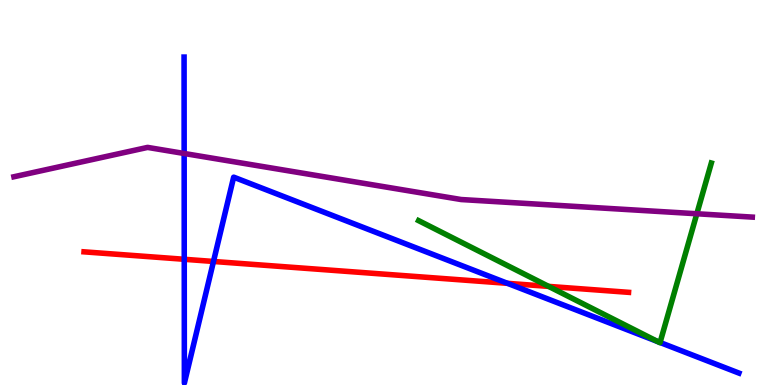[{'lines': ['blue', 'red'], 'intersections': [{'x': 2.38, 'y': 3.27}, {'x': 2.75, 'y': 3.21}, {'x': 6.55, 'y': 2.64}]}, {'lines': ['green', 'red'], 'intersections': [{'x': 7.08, 'y': 2.56}]}, {'lines': ['purple', 'red'], 'intersections': []}, {'lines': ['blue', 'green'], 'intersections': [{'x': 8.49, 'y': 1.13}, {'x': 8.52, 'y': 1.1}]}, {'lines': ['blue', 'purple'], 'intersections': [{'x': 2.38, 'y': 6.01}]}, {'lines': ['green', 'purple'], 'intersections': [{'x': 8.99, 'y': 4.45}]}]